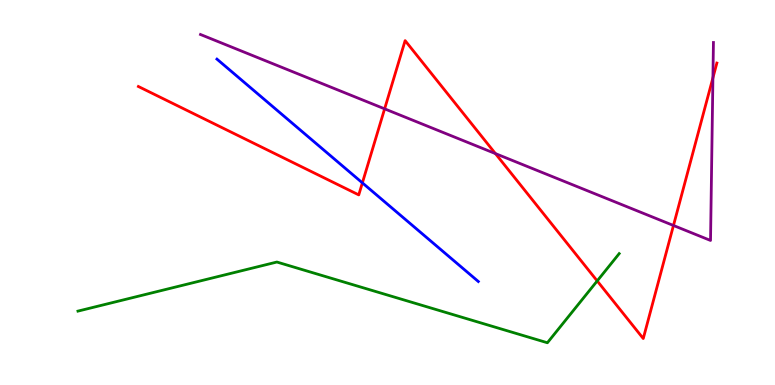[{'lines': ['blue', 'red'], 'intersections': [{'x': 4.68, 'y': 5.25}]}, {'lines': ['green', 'red'], 'intersections': [{'x': 7.71, 'y': 2.7}]}, {'lines': ['purple', 'red'], 'intersections': [{'x': 4.96, 'y': 7.17}, {'x': 6.39, 'y': 6.01}, {'x': 8.69, 'y': 4.14}, {'x': 9.2, 'y': 7.98}]}, {'lines': ['blue', 'green'], 'intersections': []}, {'lines': ['blue', 'purple'], 'intersections': []}, {'lines': ['green', 'purple'], 'intersections': []}]